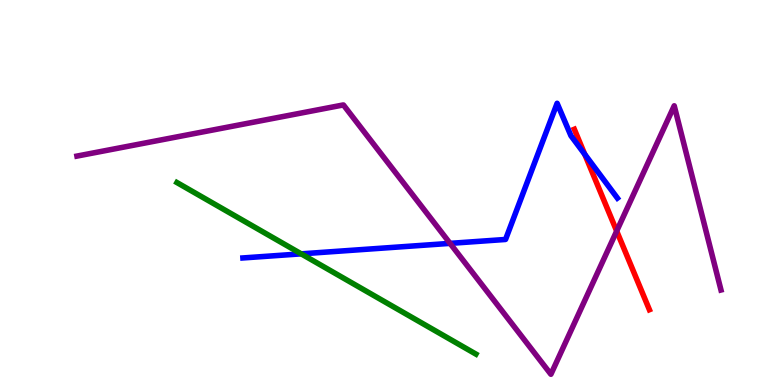[{'lines': ['blue', 'red'], 'intersections': [{'x': 7.54, 'y': 5.99}]}, {'lines': ['green', 'red'], 'intersections': []}, {'lines': ['purple', 'red'], 'intersections': [{'x': 7.96, 'y': 4.0}]}, {'lines': ['blue', 'green'], 'intersections': [{'x': 3.89, 'y': 3.41}]}, {'lines': ['blue', 'purple'], 'intersections': [{'x': 5.81, 'y': 3.68}]}, {'lines': ['green', 'purple'], 'intersections': []}]